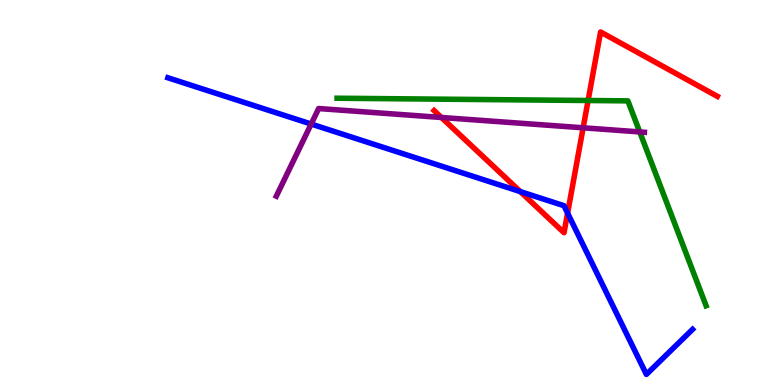[{'lines': ['blue', 'red'], 'intersections': [{'x': 6.71, 'y': 5.02}, {'x': 7.32, 'y': 4.46}]}, {'lines': ['green', 'red'], 'intersections': [{'x': 7.59, 'y': 7.39}]}, {'lines': ['purple', 'red'], 'intersections': [{'x': 5.7, 'y': 6.95}, {'x': 7.52, 'y': 6.68}]}, {'lines': ['blue', 'green'], 'intersections': []}, {'lines': ['blue', 'purple'], 'intersections': [{'x': 4.02, 'y': 6.78}]}, {'lines': ['green', 'purple'], 'intersections': [{'x': 8.25, 'y': 6.57}]}]